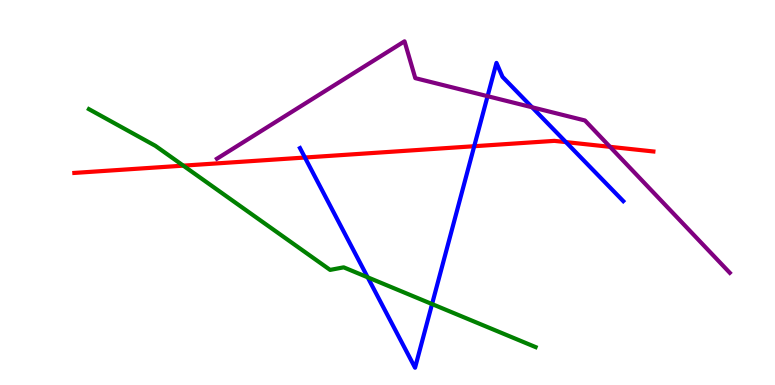[{'lines': ['blue', 'red'], 'intersections': [{'x': 3.93, 'y': 5.91}, {'x': 6.12, 'y': 6.2}, {'x': 7.3, 'y': 6.31}]}, {'lines': ['green', 'red'], 'intersections': [{'x': 2.37, 'y': 5.7}]}, {'lines': ['purple', 'red'], 'intersections': [{'x': 7.87, 'y': 6.19}]}, {'lines': ['blue', 'green'], 'intersections': [{'x': 4.74, 'y': 2.8}, {'x': 5.57, 'y': 2.1}]}, {'lines': ['blue', 'purple'], 'intersections': [{'x': 6.29, 'y': 7.5}, {'x': 6.87, 'y': 7.21}]}, {'lines': ['green', 'purple'], 'intersections': []}]